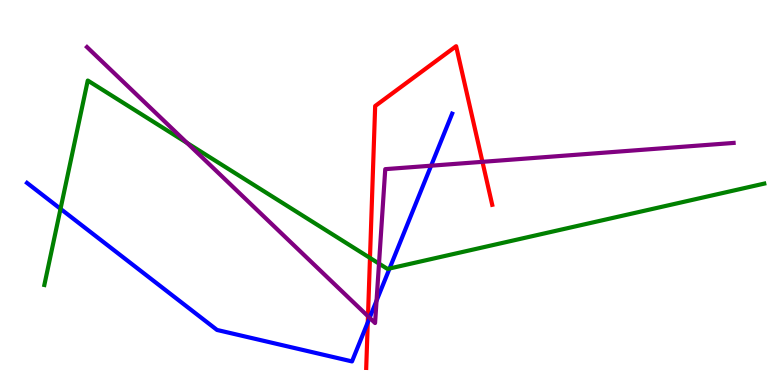[{'lines': ['blue', 'red'], 'intersections': [{'x': 4.75, 'y': 1.63}]}, {'lines': ['green', 'red'], 'intersections': [{'x': 4.77, 'y': 3.3}]}, {'lines': ['purple', 'red'], 'intersections': [{'x': 4.75, 'y': 1.79}, {'x': 6.23, 'y': 5.8}]}, {'lines': ['blue', 'green'], 'intersections': [{'x': 0.781, 'y': 4.58}, {'x': 5.03, 'y': 3.03}]}, {'lines': ['blue', 'purple'], 'intersections': [{'x': 4.77, 'y': 1.74}, {'x': 4.86, 'y': 2.19}, {'x': 5.56, 'y': 5.7}]}, {'lines': ['green', 'purple'], 'intersections': [{'x': 2.41, 'y': 6.29}, {'x': 4.89, 'y': 3.15}]}]